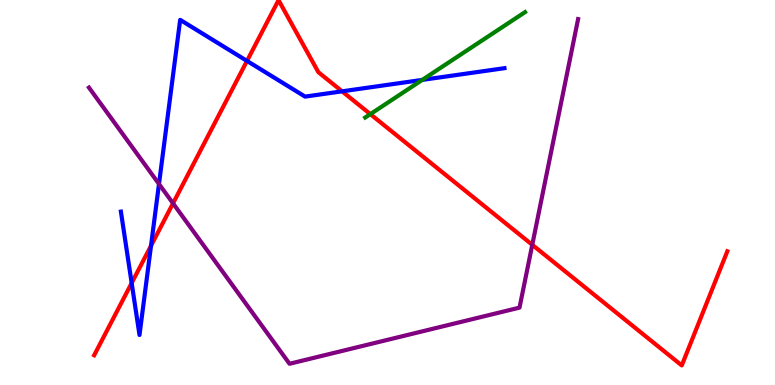[{'lines': ['blue', 'red'], 'intersections': [{'x': 1.7, 'y': 2.65}, {'x': 1.95, 'y': 3.62}, {'x': 3.19, 'y': 8.42}, {'x': 4.41, 'y': 7.63}]}, {'lines': ['green', 'red'], 'intersections': [{'x': 4.78, 'y': 7.04}]}, {'lines': ['purple', 'red'], 'intersections': [{'x': 2.23, 'y': 4.72}, {'x': 6.87, 'y': 3.64}]}, {'lines': ['blue', 'green'], 'intersections': [{'x': 5.45, 'y': 7.92}]}, {'lines': ['blue', 'purple'], 'intersections': [{'x': 2.05, 'y': 5.22}]}, {'lines': ['green', 'purple'], 'intersections': []}]